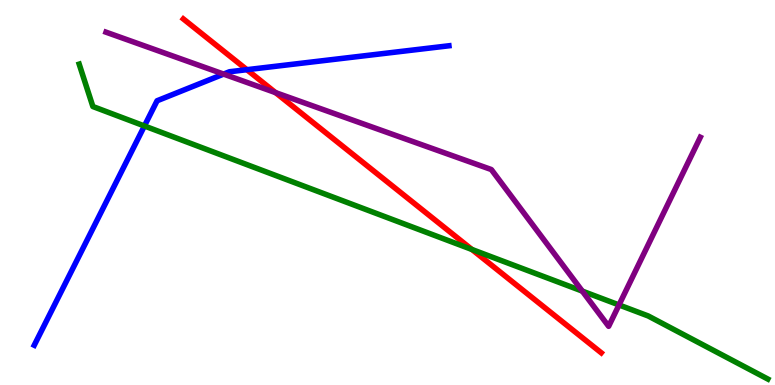[{'lines': ['blue', 'red'], 'intersections': [{'x': 3.19, 'y': 8.19}]}, {'lines': ['green', 'red'], 'intersections': [{'x': 6.09, 'y': 3.52}]}, {'lines': ['purple', 'red'], 'intersections': [{'x': 3.56, 'y': 7.59}]}, {'lines': ['blue', 'green'], 'intersections': [{'x': 1.86, 'y': 6.73}]}, {'lines': ['blue', 'purple'], 'intersections': [{'x': 2.89, 'y': 8.08}]}, {'lines': ['green', 'purple'], 'intersections': [{'x': 7.51, 'y': 2.44}, {'x': 7.99, 'y': 2.08}]}]